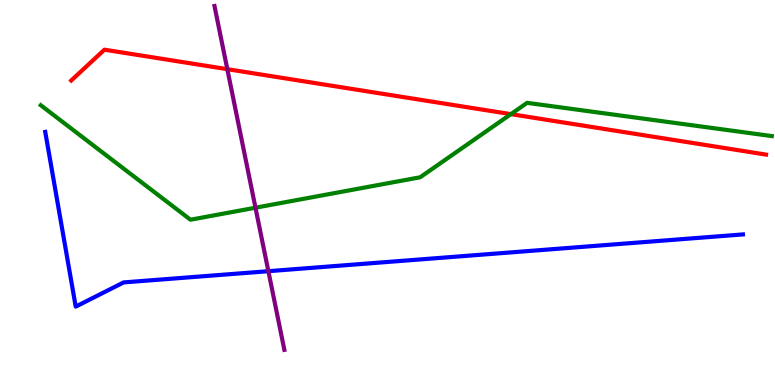[{'lines': ['blue', 'red'], 'intersections': []}, {'lines': ['green', 'red'], 'intersections': [{'x': 6.59, 'y': 7.04}]}, {'lines': ['purple', 'red'], 'intersections': [{'x': 2.93, 'y': 8.2}]}, {'lines': ['blue', 'green'], 'intersections': []}, {'lines': ['blue', 'purple'], 'intersections': [{'x': 3.46, 'y': 2.96}]}, {'lines': ['green', 'purple'], 'intersections': [{'x': 3.3, 'y': 4.61}]}]